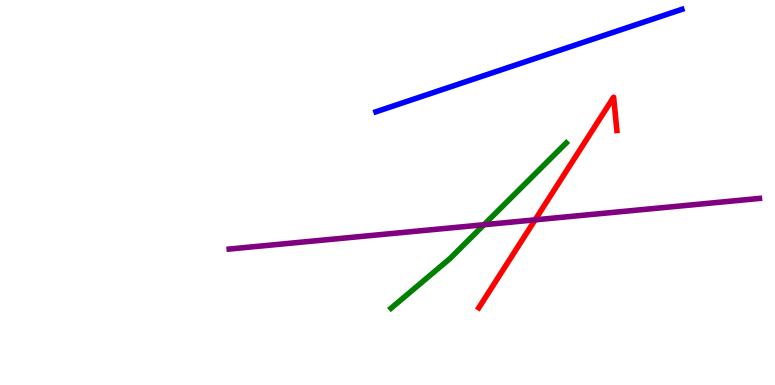[{'lines': ['blue', 'red'], 'intersections': []}, {'lines': ['green', 'red'], 'intersections': []}, {'lines': ['purple', 'red'], 'intersections': [{'x': 6.9, 'y': 4.29}]}, {'lines': ['blue', 'green'], 'intersections': []}, {'lines': ['blue', 'purple'], 'intersections': []}, {'lines': ['green', 'purple'], 'intersections': [{'x': 6.25, 'y': 4.16}]}]